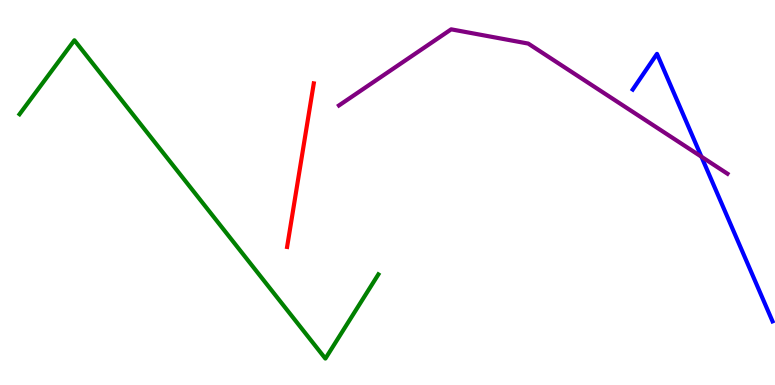[{'lines': ['blue', 'red'], 'intersections': []}, {'lines': ['green', 'red'], 'intersections': []}, {'lines': ['purple', 'red'], 'intersections': []}, {'lines': ['blue', 'green'], 'intersections': []}, {'lines': ['blue', 'purple'], 'intersections': [{'x': 9.05, 'y': 5.93}]}, {'lines': ['green', 'purple'], 'intersections': []}]